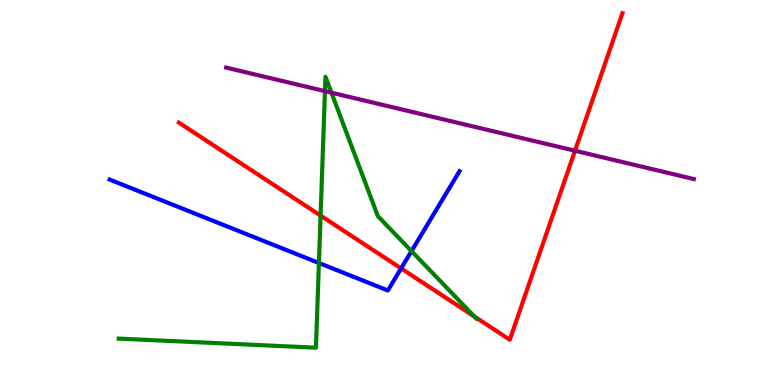[{'lines': ['blue', 'red'], 'intersections': [{'x': 5.18, 'y': 3.03}]}, {'lines': ['green', 'red'], 'intersections': [{'x': 4.14, 'y': 4.4}, {'x': 6.12, 'y': 1.78}]}, {'lines': ['purple', 'red'], 'intersections': [{'x': 7.42, 'y': 6.08}]}, {'lines': ['blue', 'green'], 'intersections': [{'x': 4.12, 'y': 3.17}, {'x': 5.31, 'y': 3.48}]}, {'lines': ['blue', 'purple'], 'intersections': []}, {'lines': ['green', 'purple'], 'intersections': [{'x': 4.19, 'y': 7.63}, {'x': 4.28, 'y': 7.59}]}]